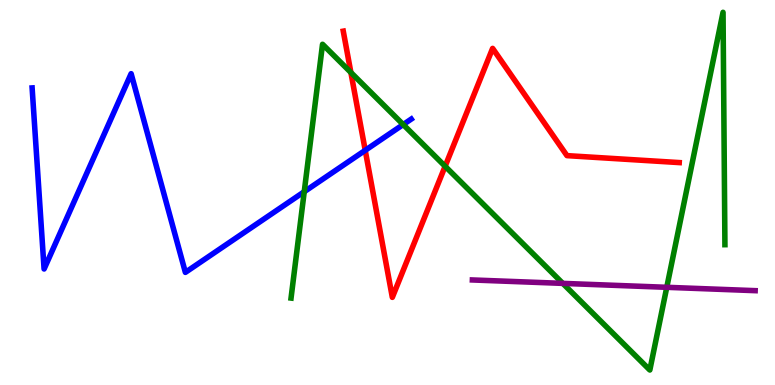[{'lines': ['blue', 'red'], 'intersections': [{'x': 4.71, 'y': 6.1}]}, {'lines': ['green', 'red'], 'intersections': [{'x': 4.53, 'y': 8.12}, {'x': 5.74, 'y': 5.68}]}, {'lines': ['purple', 'red'], 'intersections': []}, {'lines': ['blue', 'green'], 'intersections': [{'x': 3.93, 'y': 5.02}, {'x': 5.2, 'y': 6.76}]}, {'lines': ['blue', 'purple'], 'intersections': []}, {'lines': ['green', 'purple'], 'intersections': [{'x': 7.26, 'y': 2.64}, {'x': 8.6, 'y': 2.54}]}]